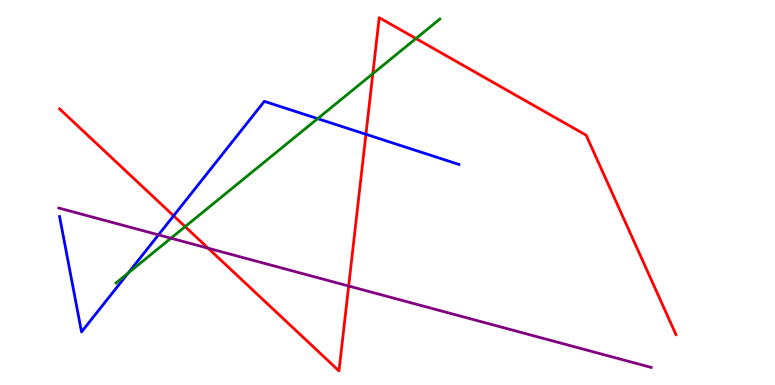[{'lines': ['blue', 'red'], 'intersections': [{'x': 2.24, 'y': 4.39}, {'x': 4.72, 'y': 6.51}]}, {'lines': ['green', 'red'], 'intersections': [{'x': 2.39, 'y': 4.11}, {'x': 4.81, 'y': 8.09}, {'x': 5.37, 'y': 9.0}]}, {'lines': ['purple', 'red'], 'intersections': [{'x': 2.69, 'y': 3.55}, {'x': 4.5, 'y': 2.57}]}, {'lines': ['blue', 'green'], 'intersections': [{'x': 1.65, 'y': 2.91}, {'x': 4.1, 'y': 6.92}]}, {'lines': ['blue', 'purple'], 'intersections': [{'x': 2.04, 'y': 3.9}]}, {'lines': ['green', 'purple'], 'intersections': [{'x': 2.21, 'y': 3.81}]}]